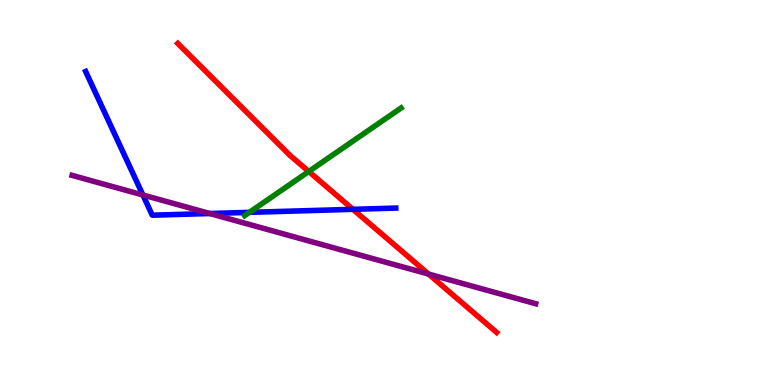[{'lines': ['blue', 'red'], 'intersections': [{'x': 4.55, 'y': 4.56}]}, {'lines': ['green', 'red'], 'intersections': [{'x': 3.98, 'y': 5.55}]}, {'lines': ['purple', 'red'], 'intersections': [{'x': 5.53, 'y': 2.88}]}, {'lines': ['blue', 'green'], 'intersections': [{'x': 3.22, 'y': 4.48}]}, {'lines': ['blue', 'purple'], 'intersections': [{'x': 1.84, 'y': 4.94}, {'x': 2.71, 'y': 4.45}]}, {'lines': ['green', 'purple'], 'intersections': []}]